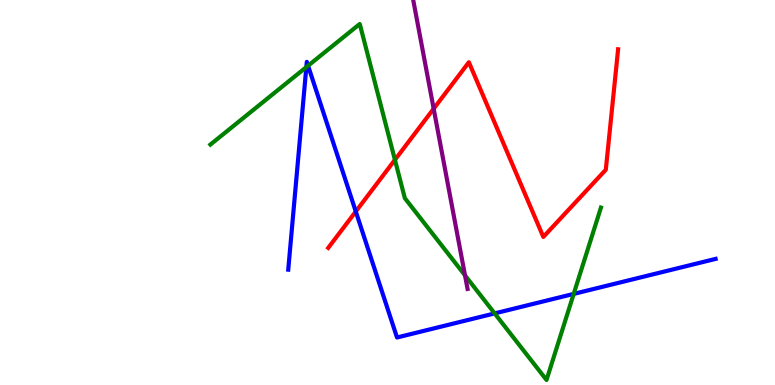[{'lines': ['blue', 'red'], 'intersections': [{'x': 4.59, 'y': 4.51}]}, {'lines': ['green', 'red'], 'intersections': [{'x': 5.1, 'y': 5.85}]}, {'lines': ['purple', 'red'], 'intersections': [{'x': 5.6, 'y': 7.18}]}, {'lines': ['blue', 'green'], 'intersections': [{'x': 3.95, 'y': 8.26}, {'x': 3.98, 'y': 8.29}, {'x': 6.38, 'y': 1.86}, {'x': 7.4, 'y': 2.37}]}, {'lines': ['blue', 'purple'], 'intersections': []}, {'lines': ['green', 'purple'], 'intersections': [{'x': 6.0, 'y': 2.85}]}]